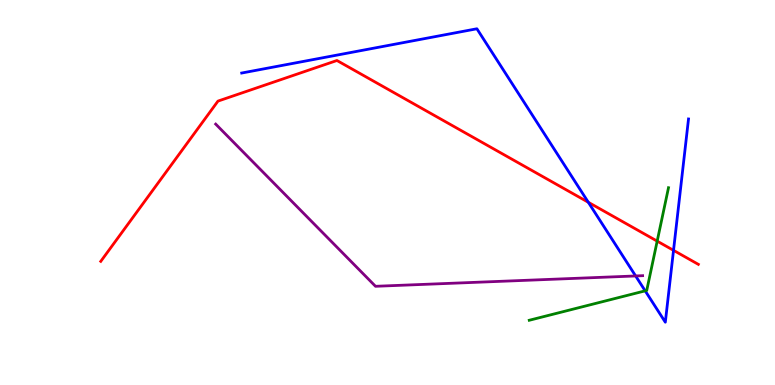[{'lines': ['blue', 'red'], 'intersections': [{'x': 7.59, 'y': 4.75}, {'x': 8.69, 'y': 3.5}]}, {'lines': ['green', 'red'], 'intersections': [{'x': 8.48, 'y': 3.74}]}, {'lines': ['purple', 'red'], 'intersections': []}, {'lines': ['blue', 'green'], 'intersections': [{'x': 8.32, 'y': 2.45}]}, {'lines': ['blue', 'purple'], 'intersections': [{'x': 8.2, 'y': 2.83}]}, {'lines': ['green', 'purple'], 'intersections': []}]